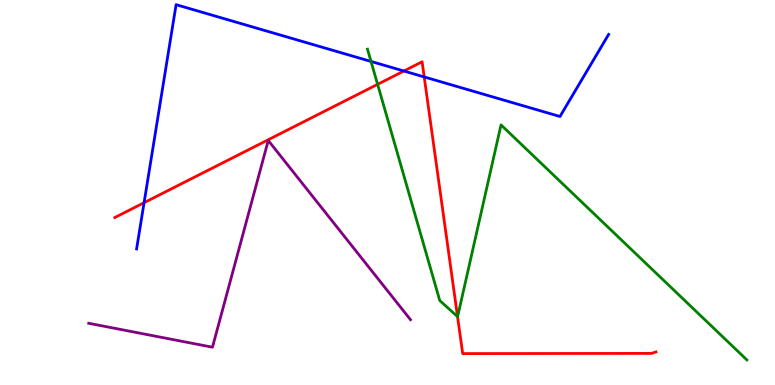[{'lines': ['blue', 'red'], 'intersections': [{'x': 1.86, 'y': 4.74}, {'x': 5.21, 'y': 8.16}, {'x': 5.47, 'y': 8.0}]}, {'lines': ['green', 'red'], 'intersections': [{'x': 4.87, 'y': 7.81}, {'x': 5.9, 'y': 1.78}]}, {'lines': ['purple', 'red'], 'intersections': []}, {'lines': ['blue', 'green'], 'intersections': [{'x': 4.79, 'y': 8.4}]}, {'lines': ['blue', 'purple'], 'intersections': []}, {'lines': ['green', 'purple'], 'intersections': []}]